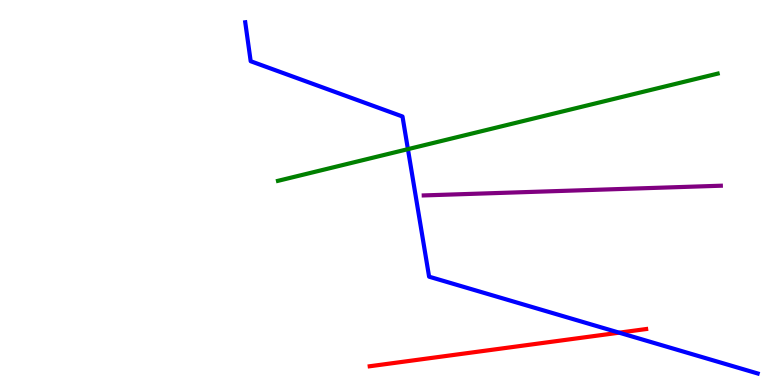[{'lines': ['blue', 'red'], 'intersections': [{'x': 7.99, 'y': 1.36}]}, {'lines': ['green', 'red'], 'intersections': []}, {'lines': ['purple', 'red'], 'intersections': []}, {'lines': ['blue', 'green'], 'intersections': [{'x': 5.26, 'y': 6.13}]}, {'lines': ['blue', 'purple'], 'intersections': []}, {'lines': ['green', 'purple'], 'intersections': []}]